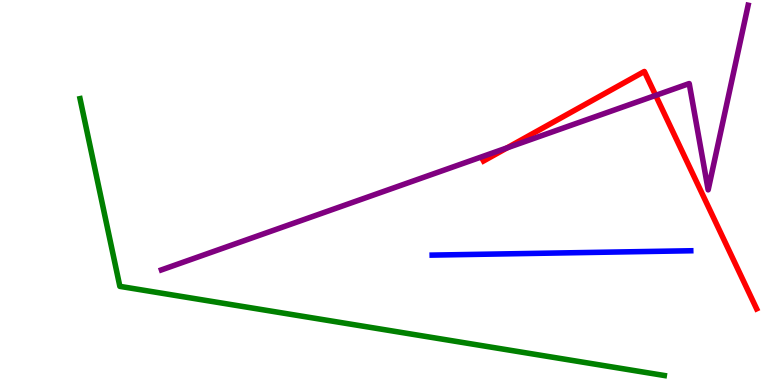[{'lines': ['blue', 'red'], 'intersections': []}, {'lines': ['green', 'red'], 'intersections': []}, {'lines': ['purple', 'red'], 'intersections': [{'x': 6.54, 'y': 6.16}, {'x': 8.46, 'y': 7.52}]}, {'lines': ['blue', 'green'], 'intersections': []}, {'lines': ['blue', 'purple'], 'intersections': []}, {'lines': ['green', 'purple'], 'intersections': []}]